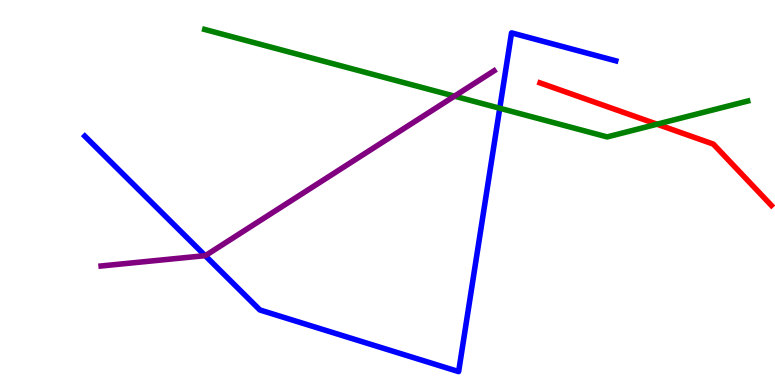[{'lines': ['blue', 'red'], 'intersections': []}, {'lines': ['green', 'red'], 'intersections': [{'x': 8.48, 'y': 6.77}]}, {'lines': ['purple', 'red'], 'intersections': []}, {'lines': ['blue', 'green'], 'intersections': [{'x': 6.45, 'y': 7.19}]}, {'lines': ['blue', 'purple'], 'intersections': [{'x': 2.65, 'y': 3.36}]}, {'lines': ['green', 'purple'], 'intersections': [{'x': 5.86, 'y': 7.5}]}]